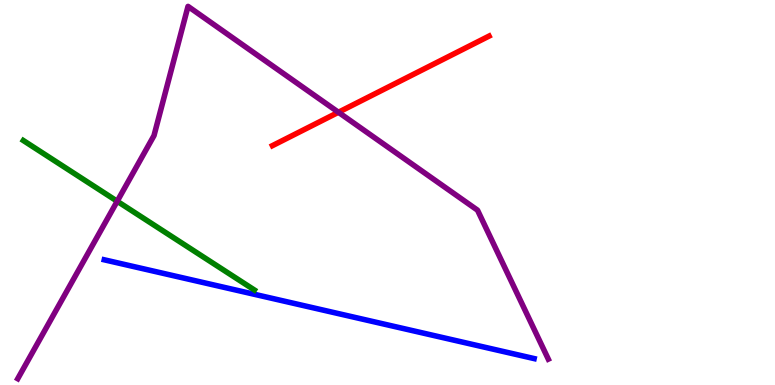[{'lines': ['blue', 'red'], 'intersections': []}, {'lines': ['green', 'red'], 'intersections': []}, {'lines': ['purple', 'red'], 'intersections': [{'x': 4.37, 'y': 7.08}]}, {'lines': ['blue', 'green'], 'intersections': []}, {'lines': ['blue', 'purple'], 'intersections': []}, {'lines': ['green', 'purple'], 'intersections': [{'x': 1.51, 'y': 4.77}]}]